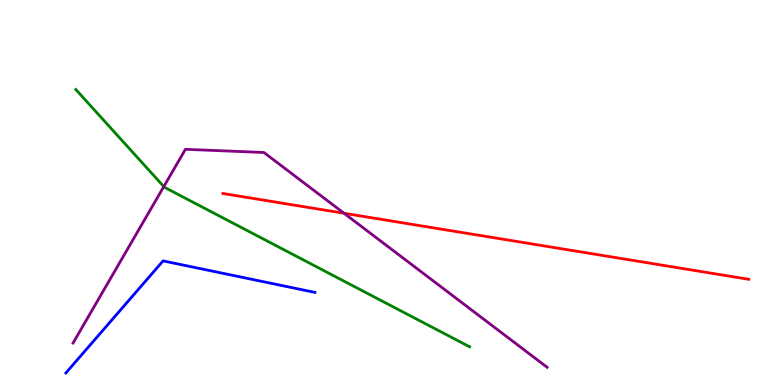[{'lines': ['blue', 'red'], 'intersections': []}, {'lines': ['green', 'red'], 'intersections': []}, {'lines': ['purple', 'red'], 'intersections': [{'x': 4.44, 'y': 4.46}]}, {'lines': ['blue', 'green'], 'intersections': []}, {'lines': ['blue', 'purple'], 'intersections': []}, {'lines': ['green', 'purple'], 'intersections': [{'x': 2.11, 'y': 5.15}]}]